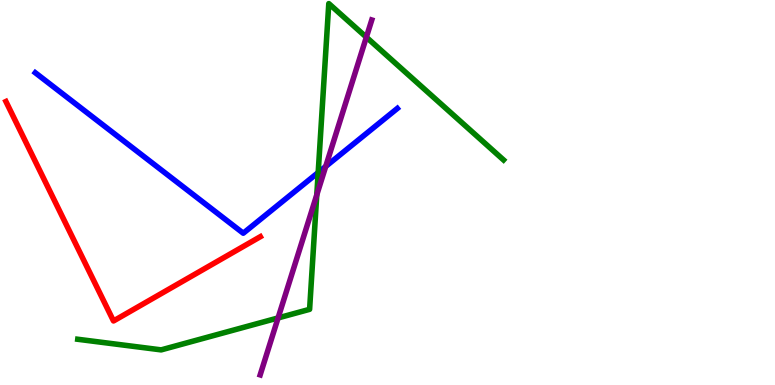[{'lines': ['blue', 'red'], 'intersections': []}, {'lines': ['green', 'red'], 'intersections': []}, {'lines': ['purple', 'red'], 'intersections': []}, {'lines': ['blue', 'green'], 'intersections': [{'x': 4.11, 'y': 5.52}]}, {'lines': ['blue', 'purple'], 'intersections': [{'x': 4.2, 'y': 5.68}]}, {'lines': ['green', 'purple'], 'intersections': [{'x': 3.59, 'y': 1.74}, {'x': 4.09, 'y': 4.94}, {'x': 4.73, 'y': 9.03}]}]